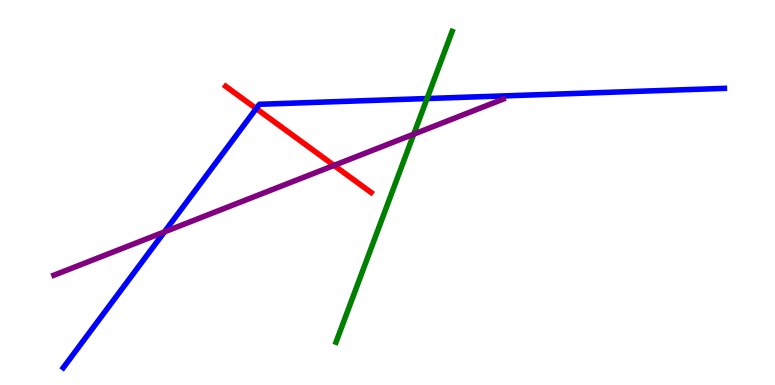[{'lines': ['blue', 'red'], 'intersections': [{'x': 3.31, 'y': 7.18}]}, {'lines': ['green', 'red'], 'intersections': []}, {'lines': ['purple', 'red'], 'intersections': [{'x': 4.31, 'y': 5.7}]}, {'lines': ['blue', 'green'], 'intersections': [{'x': 5.51, 'y': 7.44}]}, {'lines': ['blue', 'purple'], 'intersections': [{'x': 2.12, 'y': 3.98}]}, {'lines': ['green', 'purple'], 'intersections': [{'x': 5.34, 'y': 6.52}]}]